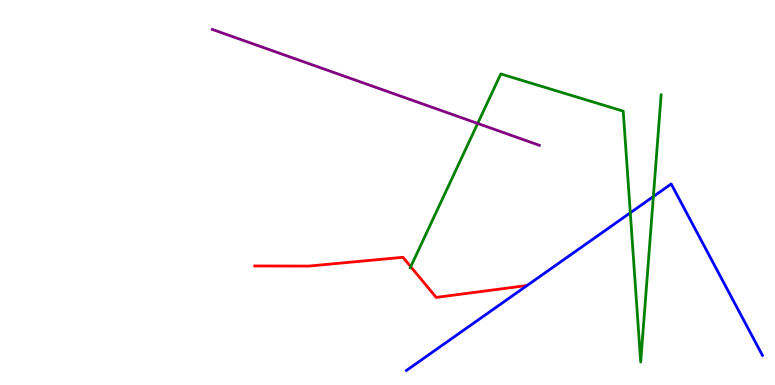[{'lines': ['blue', 'red'], 'intersections': []}, {'lines': ['green', 'red'], 'intersections': [{'x': 5.3, 'y': 3.07}]}, {'lines': ['purple', 'red'], 'intersections': []}, {'lines': ['blue', 'green'], 'intersections': [{'x': 8.13, 'y': 4.47}, {'x': 8.43, 'y': 4.89}]}, {'lines': ['blue', 'purple'], 'intersections': []}, {'lines': ['green', 'purple'], 'intersections': [{'x': 6.16, 'y': 6.79}]}]